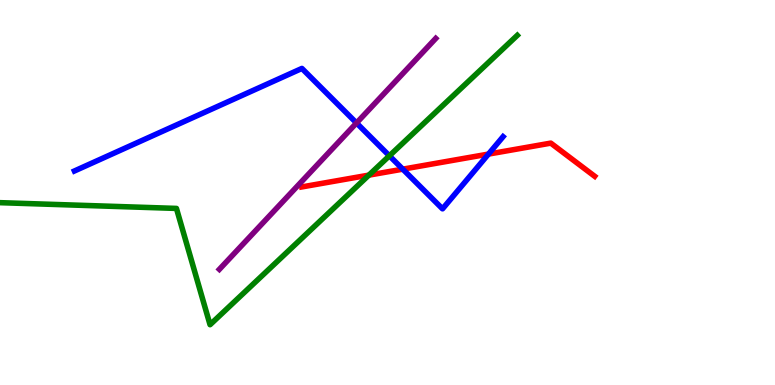[{'lines': ['blue', 'red'], 'intersections': [{'x': 5.2, 'y': 5.61}, {'x': 6.3, 'y': 6.0}]}, {'lines': ['green', 'red'], 'intersections': [{'x': 4.76, 'y': 5.45}]}, {'lines': ['purple', 'red'], 'intersections': []}, {'lines': ['blue', 'green'], 'intersections': [{'x': 5.02, 'y': 5.95}]}, {'lines': ['blue', 'purple'], 'intersections': [{'x': 4.6, 'y': 6.81}]}, {'lines': ['green', 'purple'], 'intersections': []}]